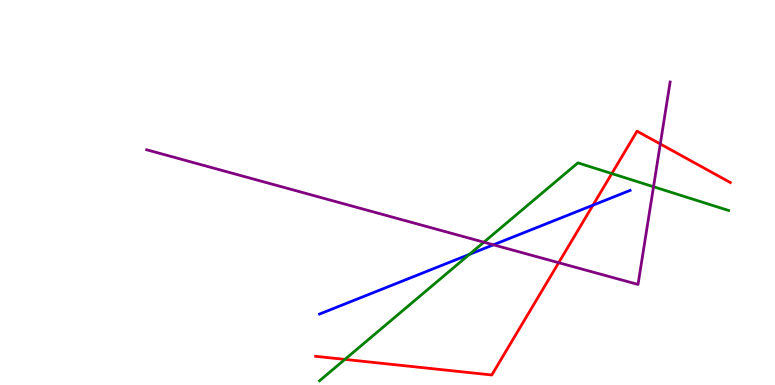[{'lines': ['blue', 'red'], 'intersections': [{'x': 7.65, 'y': 4.67}]}, {'lines': ['green', 'red'], 'intersections': [{'x': 4.45, 'y': 0.665}, {'x': 7.89, 'y': 5.49}]}, {'lines': ['purple', 'red'], 'intersections': [{'x': 7.21, 'y': 3.18}, {'x': 8.52, 'y': 6.26}]}, {'lines': ['blue', 'green'], 'intersections': [{'x': 6.06, 'y': 3.39}]}, {'lines': ['blue', 'purple'], 'intersections': [{'x': 6.37, 'y': 3.64}]}, {'lines': ['green', 'purple'], 'intersections': [{'x': 6.24, 'y': 3.71}, {'x': 8.43, 'y': 5.15}]}]